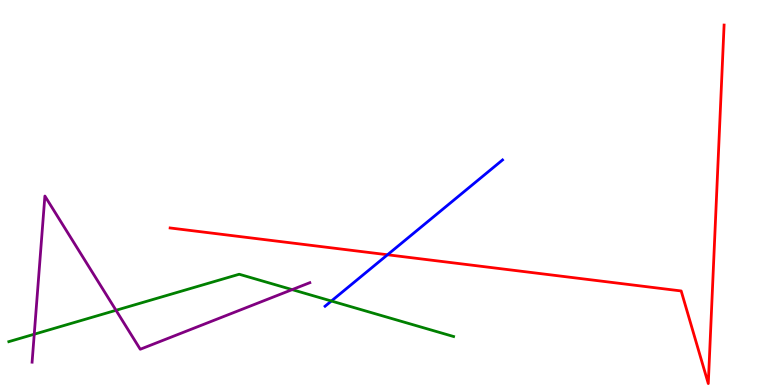[{'lines': ['blue', 'red'], 'intersections': [{'x': 5.0, 'y': 3.38}]}, {'lines': ['green', 'red'], 'intersections': []}, {'lines': ['purple', 'red'], 'intersections': []}, {'lines': ['blue', 'green'], 'intersections': [{'x': 4.28, 'y': 2.18}]}, {'lines': ['blue', 'purple'], 'intersections': []}, {'lines': ['green', 'purple'], 'intersections': [{'x': 0.442, 'y': 1.32}, {'x': 1.5, 'y': 1.94}, {'x': 3.77, 'y': 2.48}]}]